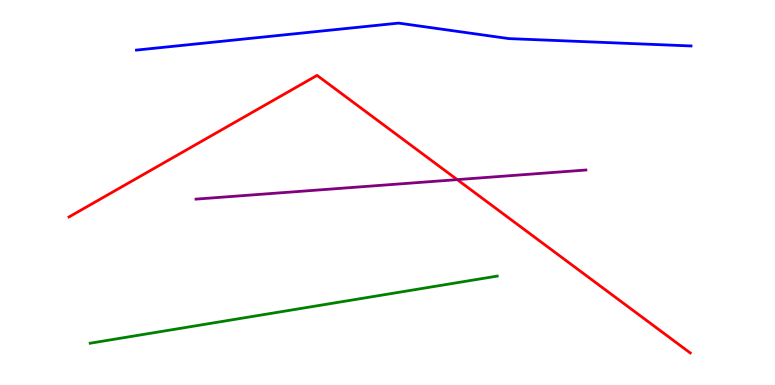[{'lines': ['blue', 'red'], 'intersections': []}, {'lines': ['green', 'red'], 'intersections': []}, {'lines': ['purple', 'red'], 'intersections': [{'x': 5.9, 'y': 5.33}]}, {'lines': ['blue', 'green'], 'intersections': []}, {'lines': ['blue', 'purple'], 'intersections': []}, {'lines': ['green', 'purple'], 'intersections': []}]